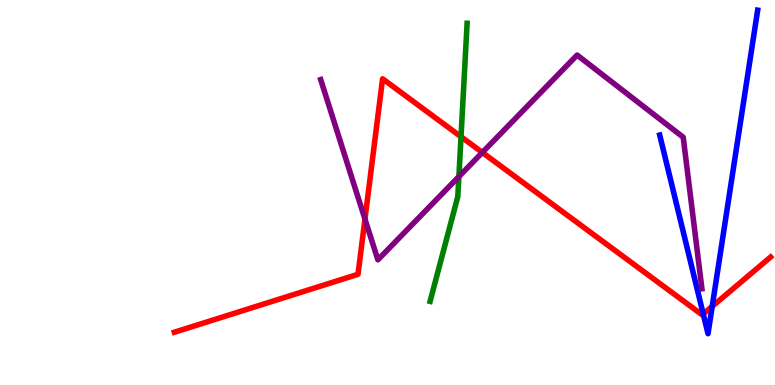[{'lines': ['blue', 'red'], 'intersections': [{'x': 9.07, 'y': 1.84}, {'x': 9.19, 'y': 2.04}]}, {'lines': ['green', 'red'], 'intersections': [{'x': 5.95, 'y': 6.45}]}, {'lines': ['purple', 'red'], 'intersections': [{'x': 4.71, 'y': 4.31}, {'x': 6.22, 'y': 6.04}]}, {'lines': ['blue', 'green'], 'intersections': []}, {'lines': ['blue', 'purple'], 'intersections': []}, {'lines': ['green', 'purple'], 'intersections': [{'x': 5.92, 'y': 5.41}]}]